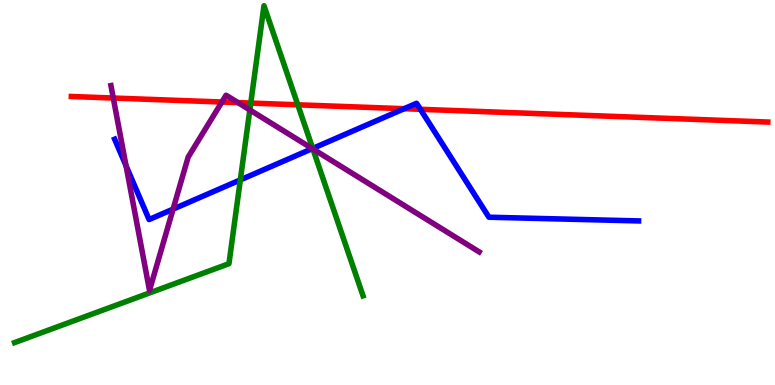[{'lines': ['blue', 'red'], 'intersections': [{'x': 5.21, 'y': 7.18}, {'x': 5.42, 'y': 7.16}]}, {'lines': ['green', 'red'], 'intersections': [{'x': 3.24, 'y': 7.32}, {'x': 3.84, 'y': 7.28}]}, {'lines': ['purple', 'red'], 'intersections': [{'x': 1.46, 'y': 7.45}, {'x': 2.86, 'y': 7.35}, {'x': 3.07, 'y': 7.33}]}, {'lines': ['blue', 'green'], 'intersections': [{'x': 3.1, 'y': 5.33}, {'x': 4.03, 'y': 6.14}]}, {'lines': ['blue', 'purple'], 'intersections': [{'x': 1.63, 'y': 5.69}, {'x': 2.23, 'y': 4.57}, {'x': 4.03, 'y': 6.14}]}, {'lines': ['green', 'purple'], 'intersections': [{'x': 3.22, 'y': 7.14}, {'x': 4.04, 'y': 6.13}]}]